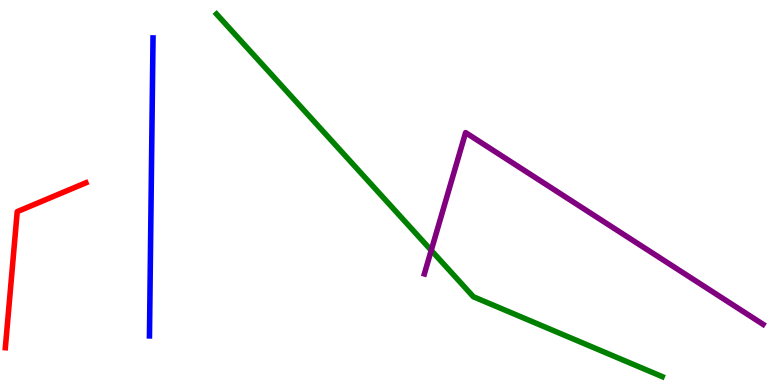[{'lines': ['blue', 'red'], 'intersections': []}, {'lines': ['green', 'red'], 'intersections': []}, {'lines': ['purple', 'red'], 'intersections': []}, {'lines': ['blue', 'green'], 'intersections': []}, {'lines': ['blue', 'purple'], 'intersections': []}, {'lines': ['green', 'purple'], 'intersections': [{'x': 5.56, 'y': 3.5}]}]